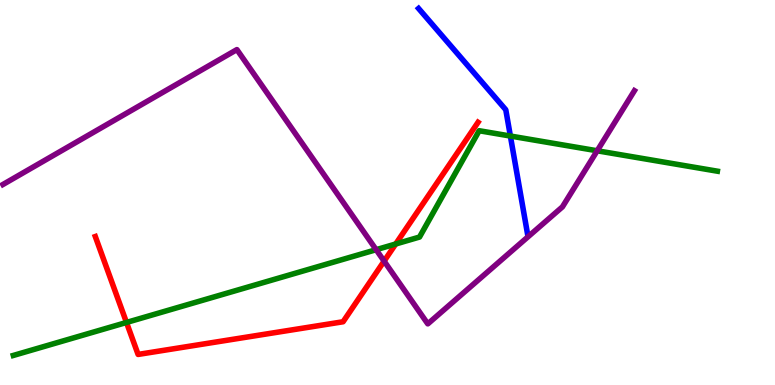[{'lines': ['blue', 'red'], 'intersections': []}, {'lines': ['green', 'red'], 'intersections': [{'x': 1.63, 'y': 1.62}, {'x': 5.11, 'y': 3.66}]}, {'lines': ['purple', 'red'], 'intersections': [{'x': 4.96, 'y': 3.22}]}, {'lines': ['blue', 'green'], 'intersections': [{'x': 6.59, 'y': 6.47}]}, {'lines': ['blue', 'purple'], 'intersections': []}, {'lines': ['green', 'purple'], 'intersections': [{'x': 4.85, 'y': 3.51}, {'x': 7.71, 'y': 6.08}]}]